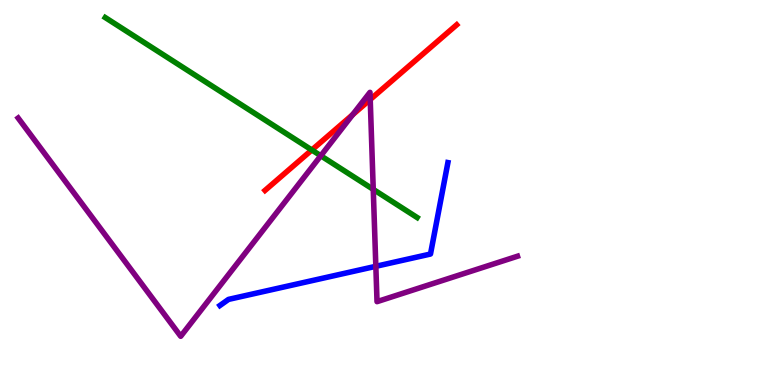[{'lines': ['blue', 'red'], 'intersections': []}, {'lines': ['green', 'red'], 'intersections': [{'x': 4.02, 'y': 6.1}]}, {'lines': ['purple', 'red'], 'intersections': [{'x': 4.55, 'y': 7.02}, {'x': 4.78, 'y': 7.42}]}, {'lines': ['blue', 'green'], 'intersections': []}, {'lines': ['blue', 'purple'], 'intersections': [{'x': 4.85, 'y': 3.08}]}, {'lines': ['green', 'purple'], 'intersections': [{'x': 4.14, 'y': 5.95}, {'x': 4.82, 'y': 5.08}]}]